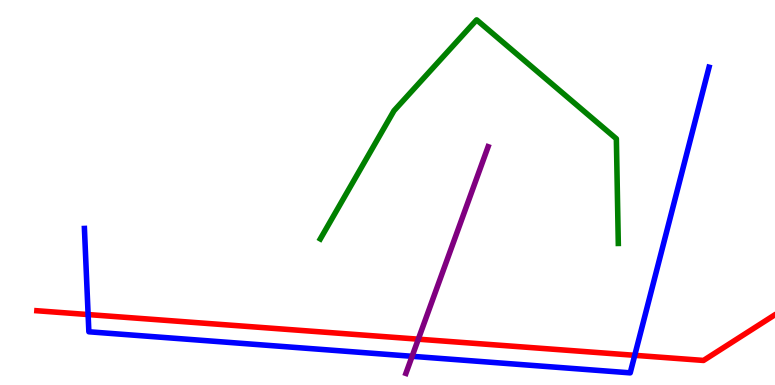[{'lines': ['blue', 'red'], 'intersections': [{'x': 1.14, 'y': 1.83}, {'x': 8.19, 'y': 0.771}]}, {'lines': ['green', 'red'], 'intersections': []}, {'lines': ['purple', 'red'], 'intersections': [{'x': 5.4, 'y': 1.19}]}, {'lines': ['blue', 'green'], 'intersections': []}, {'lines': ['blue', 'purple'], 'intersections': [{'x': 5.32, 'y': 0.745}]}, {'lines': ['green', 'purple'], 'intersections': []}]